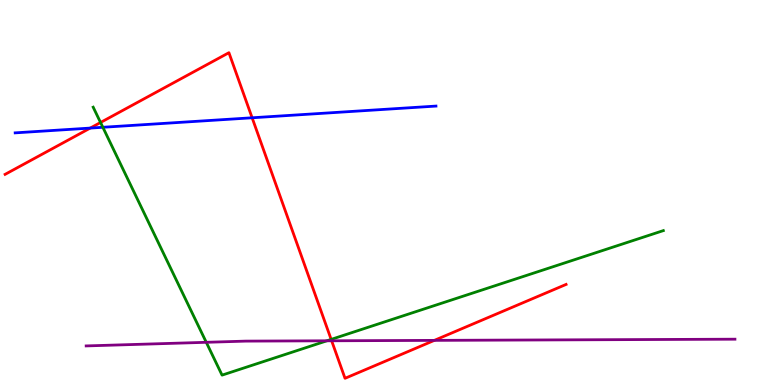[{'lines': ['blue', 'red'], 'intersections': [{'x': 1.16, 'y': 6.67}, {'x': 3.25, 'y': 6.94}]}, {'lines': ['green', 'red'], 'intersections': [{'x': 1.3, 'y': 6.82}, {'x': 4.27, 'y': 1.18}]}, {'lines': ['purple', 'red'], 'intersections': [{'x': 4.28, 'y': 1.15}, {'x': 5.6, 'y': 1.16}]}, {'lines': ['blue', 'green'], 'intersections': [{'x': 1.33, 'y': 6.69}]}, {'lines': ['blue', 'purple'], 'intersections': []}, {'lines': ['green', 'purple'], 'intersections': [{'x': 2.66, 'y': 1.11}, {'x': 4.22, 'y': 1.15}]}]